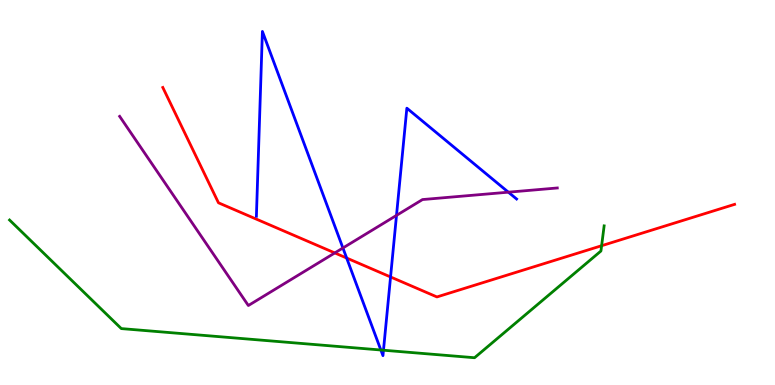[{'lines': ['blue', 'red'], 'intersections': [{'x': 4.47, 'y': 3.3}, {'x': 5.04, 'y': 2.81}]}, {'lines': ['green', 'red'], 'intersections': [{'x': 7.76, 'y': 3.62}]}, {'lines': ['purple', 'red'], 'intersections': [{'x': 4.32, 'y': 3.43}]}, {'lines': ['blue', 'green'], 'intersections': [{'x': 4.91, 'y': 0.909}, {'x': 4.95, 'y': 0.903}]}, {'lines': ['blue', 'purple'], 'intersections': [{'x': 4.42, 'y': 3.56}, {'x': 5.12, 'y': 4.41}, {'x': 6.56, 'y': 5.01}]}, {'lines': ['green', 'purple'], 'intersections': []}]